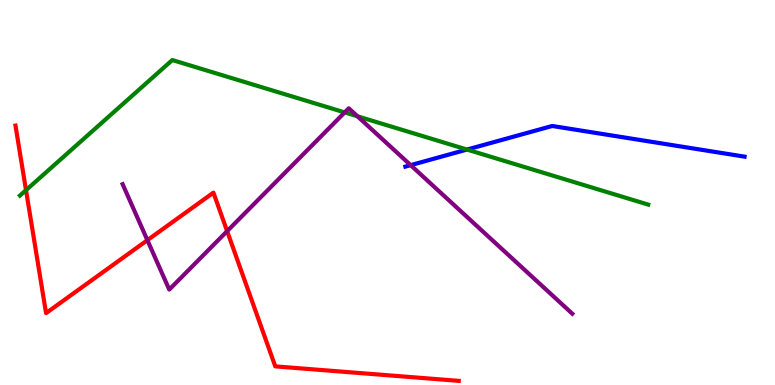[{'lines': ['blue', 'red'], 'intersections': []}, {'lines': ['green', 'red'], 'intersections': [{'x': 0.336, 'y': 5.06}]}, {'lines': ['purple', 'red'], 'intersections': [{'x': 1.9, 'y': 3.76}, {'x': 2.93, 'y': 4.0}]}, {'lines': ['blue', 'green'], 'intersections': [{'x': 6.03, 'y': 6.12}]}, {'lines': ['blue', 'purple'], 'intersections': [{'x': 5.3, 'y': 5.71}]}, {'lines': ['green', 'purple'], 'intersections': [{'x': 4.45, 'y': 7.08}, {'x': 4.61, 'y': 6.98}]}]